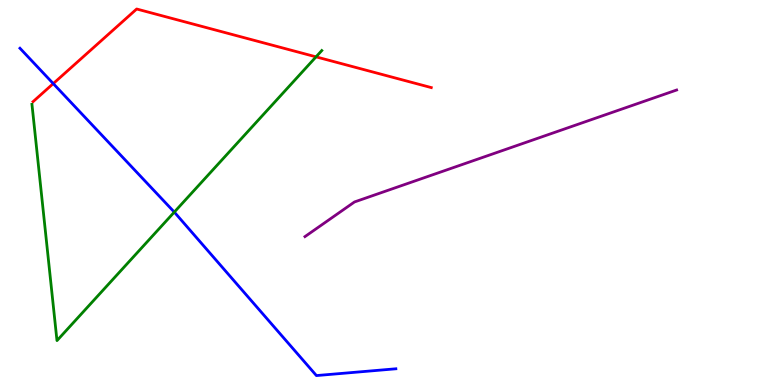[{'lines': ['blue', 'red'], 'intersections': [{'x': 0.687, 'y': 7.83}]}, {'lines': ['green', 'red'], 'intersections': [{'x': 4.08, 'y': 8.52}]}, {'lines': ['purple', 'red'], 'intersections': []}, {'lines': ['blue', 'green'], 'intersections': [{'x': 2.25, 'y': 4.49}]}, {'lines': ['blue', 'purple'], 'intersections': []}, {'lines': ['green', 'purple'], 'intersections': []}]